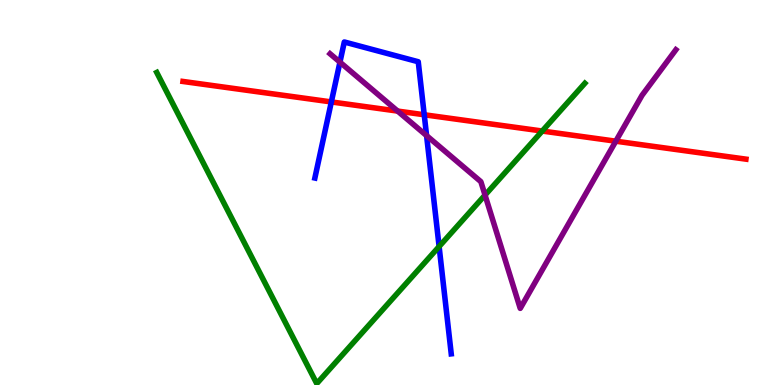[{'lines': ['blue', 'red'], 'intersections': [{'x': 4.28, 'y': 7.35}, {'x': 5.47, 'y': 7.02}]}, {'lines': ['green', 'red'], 'intersections': [{'x': 7.0, 'y': 6.6}]}, {'lines': ['purple', 'red'], 'intersections': [{'x': 5.13, 'y': 7.11}, {'x': 7.95, 'y': 6.33}]}, {'lines': ['blue', 'green'], 'intersections': [{'x': 5.67, 'y': 3.6}]}, {'lines': ['blue', 'purple'], 'intersections': [{'x': 4.39, 'y': 8.39}, {'x': 5.5, 'y': 6.48}]}, {'lines': ['green', 'purple'], 'intersections': [{'x': 6.26, 'y': 4.93}]}]